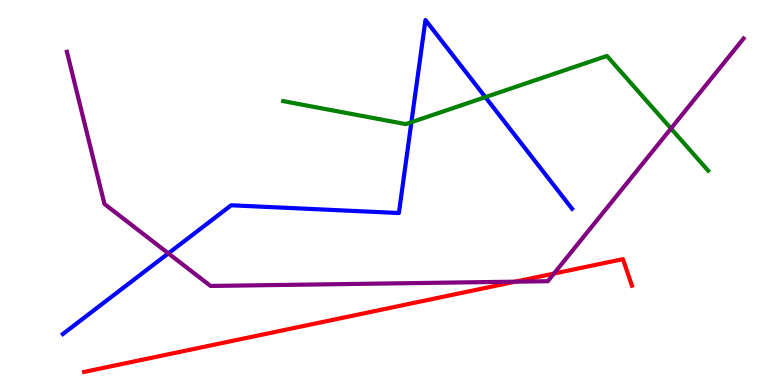[{'lines': ['blue', 'red'], 'intersections': []}, {'lines': ['green', 'red'], 'intersections': []}, {'lines': ['purple', 'red'], 'intersections': [{'x': 6.65, 'y': 2.68}, {'x': 7.15, 'y': 2.89}]}, {'lines': ['blue', 'green'], 'intersections': [{'x': 5.31, 'y': 6.83}, {'x': 6.26, 'y': 7.48}]}, {'lines': ['blue', 'purple'], 'intersections': [{'x': 2.17, 'y': 3.42}]}, {'lines': ['green', 'purple'], 'intersections': [{'x': 8.66, 'y': 6.66}]}]